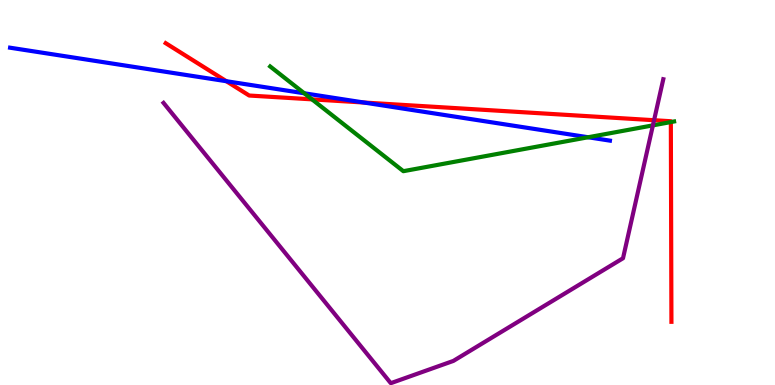[{'lines': ['blue', 'red'], 'intersections': [{'x': 2.92, 'y': 7.89}, {'x': 4.7, 'y': 7.34}]}, {'lines': ['green', 'red'], 'intersections': [{'x': 4.03, 'y': 7.42}, {'x': 8.66, 'y': 6.83}]}, {'lines': ['purple', 'red'], 'intersections': [{'x': 8.44, 'y': 6.88}]}, {'lines': ['blue', 'green'], 'intersections': [{'x': 3.93, 'y': 7.58}, {'x': 7.59, 'y': 6.43}]}, {'lines': ['blue', 'purple'], 'intersections': []}, {'lines': ['green', 'purple'], 'intersections': [{'x': 8.42, 'y': 6.74}]}]